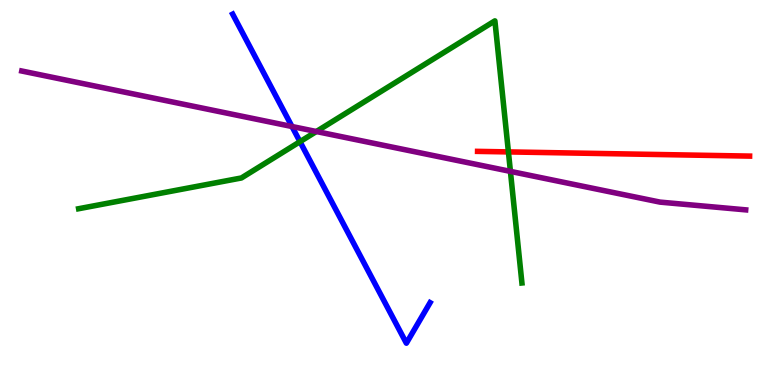[{'lines': ['blue', 'red'], 'intersections': []}, {'lines': ['green', 'red'], 'intersections': [{'x': 6.56, 'y': 6.05}]}, {'lines': ['purple', 'red'], 'intersections': []}, {'lines': ['blue', 'green'], 'intersections': [{'x': 3.87, 'y': 6.32}]}, {'lines': ['blue', 'purple'], 'intersections': [{'x': 3.77, 'y': 6.71}]}, {'lines': ['green', 'purple'], 'intersections': [{'x': 4.08, 'y': 6.58}, {'x': 6.59, 'y': 5.55}]}]